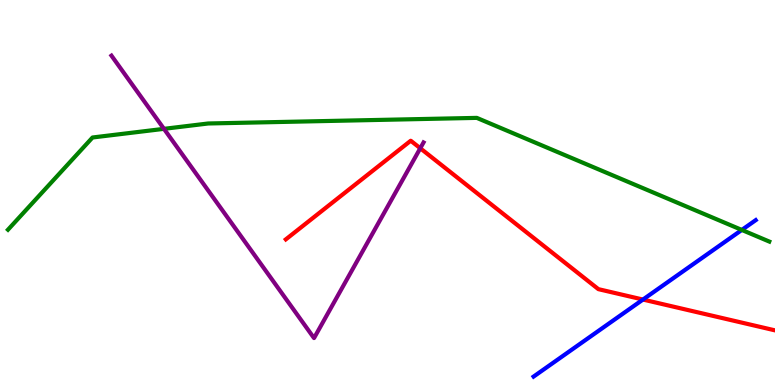[{'lines': ['blue', 'red'], 'intersections': [{'x': 8.3, 'y': 2.22}]}, {'lines': ['green', 'red'], 'intersections': []}, {'lines': ['purple', 'red'], 'intersections': [{'x': 5.42, 'y': 6.15}]}, {'lines': ['blue', 'green'], 'intersections': [{'x': 9.57, 'y': 4.03}]}, {'lines': ['blue', 'purple'], 'intersections': []}, {'lines': ['green', 'purple'], 'intersections': [{'x': 2.12, 'y': 6.65}]}]